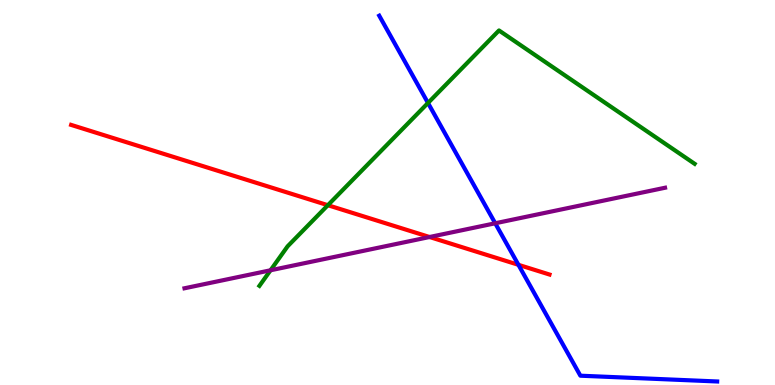[{'lines': ['blue', 'red'], 'intersections': [{'x': 6.69, 'y': 3.12}]}, {'lines': ['green', 'red'], 'intersections': [{'x': 4.23, 'y': 4.67}]}, {'lines': ['purple', 'red'], 'intersections': [{'x': 5.54, 'y': 3.84}]}, {'lines': ['blue', 'green'], 'intersections': [{'x': 5.52, 'y': 7.33}]}, {'lines': ['blue', 'purple'], 'intersections': [{'x': 6.39, 'y': 4.2}]}, {'lines': ['green', 'purple'], 'intersections': [{'x': 3.49, 'y': 2.98}]}]